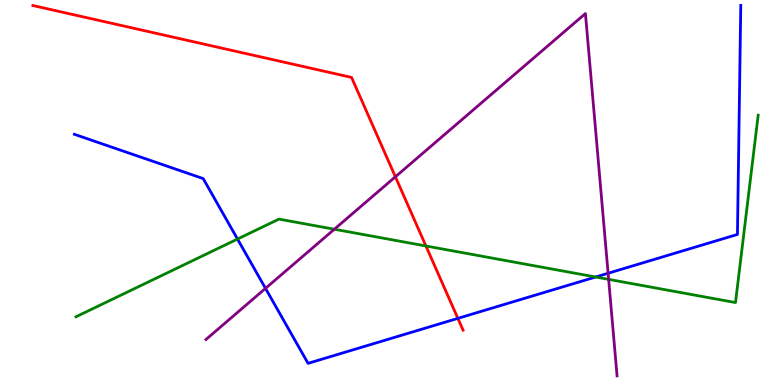[{'lines': ['blue', 'red'], 'intersections': [{'x': 5.91, 'y': 1.73}]}, {'lines': ['green', 'red'], 'intersections': [{'x': 5.5, 'y': 3.61}]}, {'lines': ['purple', 'red'], 'intersections': [{'x': 5.1, 'y': 5.41}]}, {'lines': ['blue', 'green'], 'intersections': [{'x': 3.06, 'y': 3.79}, {'x': 7.69, 'y': 2.81}]}, {'lines': ['blue', 'purple'], 'intersections': [{'x': 3.43, 'y': 2.51}, {'x': 7.85, 'y': 2.9}]}, {'lines': ['green', 'purple'], 'intersections': [{'x': 4.31, 'y': 4.05}, {'x': 7.85, 'y': 2.74}]}]